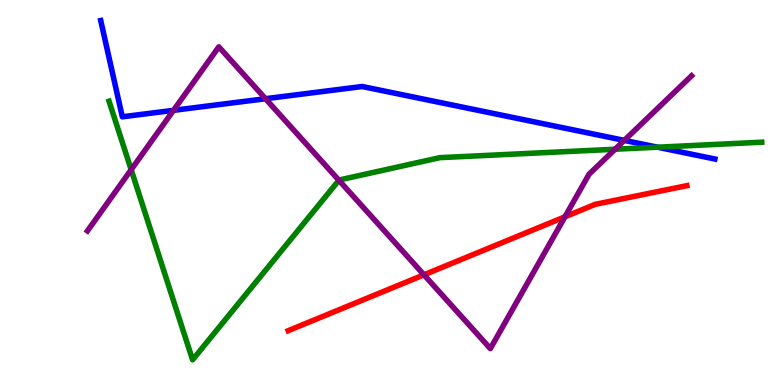[{'lines': ['blue', 'red'], 'intersections': []}, {'lines': ['green', 'red'], 'intersections': []}, {'lines': ['purple', 'red'], 'intersections': [{'x': 5.47, 'y': 2.86}, {'x': 7.29, 'y': 4.37}]}, {'lines': ['blue', 'green'], 'intersections': [{'x': 8.48, 'y': 6.18}]}, {'lines': ['blue', 'purple'], 'intersections': [{'x': 2.24, 'y': 7.13}, {'x': 3.43, 'y': 7.44}, {'x': 8.06, 'y': 6.35}]}, {'lines': ['green', 'purple'], 'intersections': [{'x': 1.69, 'y': 5.59}, {'x': 4.37, 'y': 5.32}, {'x': 7.94, 'y': 6.12}]}]